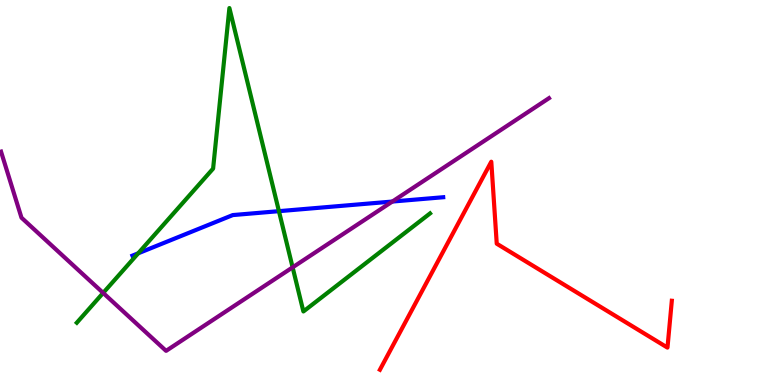[{'lines': ['blue', 'red'], 'intersections': []}, {'lines': ['green', 'red'], 'intersections': []}, {'lines': ['purple', 'red'], 'intersections': []}, {'lines': ['blue', 'green'], 'intersections': [{'x': 1.78, 'y': 3.42}, {'x': 3.6, 'y': 4.52}]}, {'lines': ['blue', 'purple'], 'intersections': [{'x': 5.06, 'y': 4.77}]}, {'lines': ['green', 'purple'], 'intersections': [{'x': 1.33, 'y': 2.39}, {'x': 3.78, 'y': 3.06}]}]